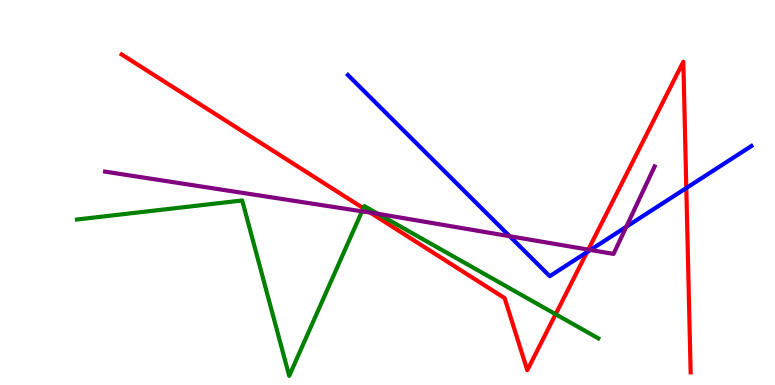[{'lines': ['blue', 'red'], 'intersections': [{'x': 7.57, 'y': 3.45}, {'x': 8.86, 'y': 5.12}]}, {'lines': ['green', 'red'], 'intersections': [{'x': 4.69, 'y': 4.59}, {'x': 7.17, 'y': 1.84}]}, {'lines': ['purple', 'red'], 'intersections': [{'x': 4.78, 'y': 4.48}, {'x': 7.59, 'y': 3.52}]}, {'lines': ['blue', 'green'], 'intersections': []}, {'lines': ['blue', 'purple'], 'intersections': [{'x': 6.58, 'y': 3.86}, {'x': 7.62, 'y': 3.51}, {'x': 8.08, 'y': 4.11}]}, {'lines': ['green', 'purple'], 'intersections': [{'x': 4.67, 'y': 4.51}, {'x': 4.88, 'y': 4.45}]}]